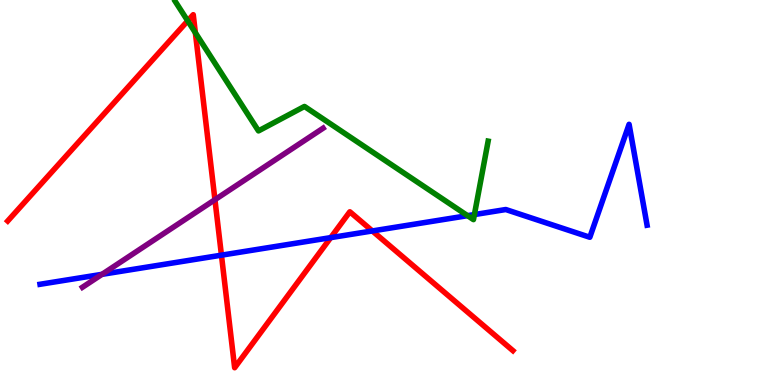[{'lines': ['blue', 'red'], 'intersections': [{'x': 2.86, 'y': 3.37}, {'x': 4.27, 'y': 3.83}, {'x': 4.8, 'y': 4.0}]}, {'lines': ['green', 'red'], 'intersections': [{'x': 2.42, 'y': 9.46}, {'x': 2.52, 'y': 9.15}]}, {'lines': ['purple', 'red'], 'intersections': [{'x': 2.77, 'y': 4.81}]}, {'lines': ['blue', 'green'], 'intersections': [{'x': 6.03, 'y': 4.4}, {'x': 6.12, 'y': 4.43}]}, {'lines': ['blue', 'purple'], 'intersections': [{'x': 1.32, 'y': 2.87}]}, {'lines': ['green', 'purple'], 'intersections': []}]